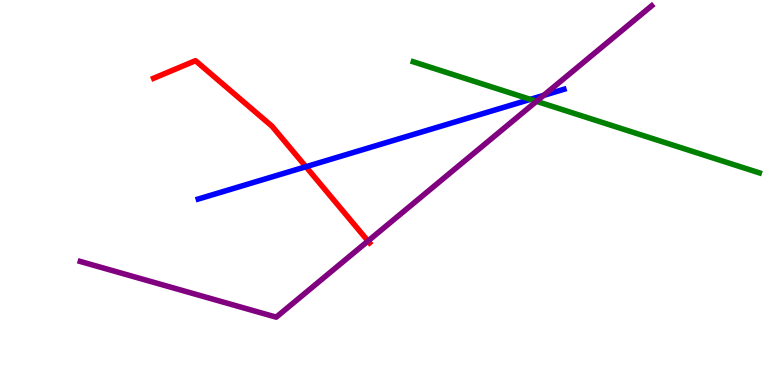[{'lines': ['blue', 'red'], 'intersections': [{'x': 3.95, 'y': 5.67}]}, {'lines': ['green', 'red'], 'intersections': []}, {'lines': ['purple', 'red'], 'intersections': [{'x': 4.75, 'y': 3.74}]}, {'lines': ['blue', 'green'], 'intersections': [{'x': 6.84, 'y': 7.42}]}, {'lines': ['blue', 'purple'], 'intersections': [{'x': 7.01, 'y': 7.52}]}, {'lines': ['green', 'purple'], 'intersections': [{'x': 6.92, 'y': 7.37}]}]